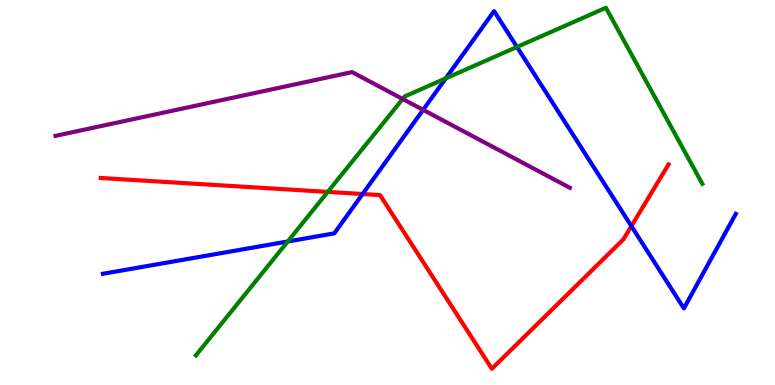[{'lines': ['blue', 'red'], 'intersections': [{'x': 4.68, 'y': 4.96}, {'x': 8.15, 'y': 4.13}]}, {'lines': ['green', 'red'], 'intersections': [{'x': 4.23, 'y': 5.02}]}, {'lines': ['purple', 'red'], 'intersections': []}, {'lines': ['blue', 'green'], 'intersections': [{'x': 3.71, 'y': 3.73}, {'x': 5.75, 'y': 7.97}, {'x': 6.67, 'y': 8.78}]}, {'lines': ['blue', 'purple'], 'intersections': [{'x': 5.46, 'y': 7.15}]}, {'lines': ['green', 'purple'], 'intersections': [{'x': 5.2, 'y': 7.43}]}]